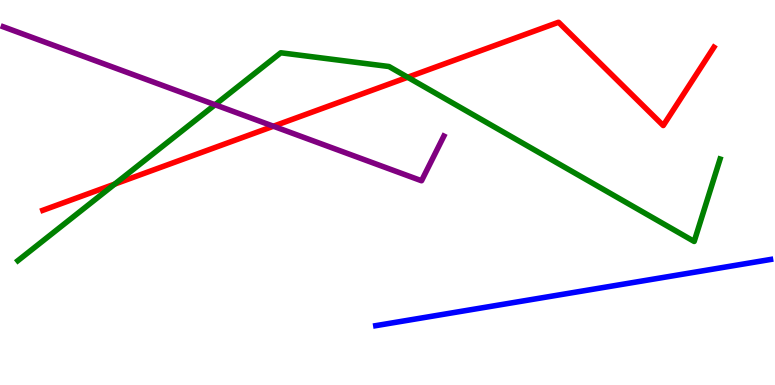[{'lines': ['blue', 'red'], 'intersections': []}, {'lines': ['green', 'red'], 'intersections': [{'x': 1.48, 'y': 5.22}, {'x': 5.26, 'y': 7.99}]}, {'lines': ['purple', 'red'], 'intersections': [{'x': 3.53, 'y': 6.72}]}, {'lines': ['blue', 'green'], 'intersections': []}, {'lines': ['blue', 'purple'], 'intersections': []}, {'lines': ['green', 'purple'], 'intersections': [{'x': 2.77, 'y': 7.28}]}]